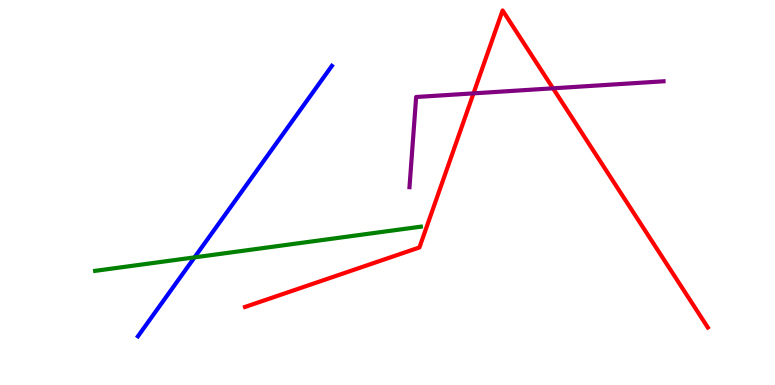[{'lines': ['blue', 'red'], 'intersections': []}, {'lines': ['green', 'red'], 'intersections': []}, {'lines': ['purple', 'red'], 'intersections': [{'x': 6.11, 'y': 7.58}, {'x': 7.14, 'y': 7.71}]}, {'lines': ['blue', 'green'], 'intersections': [{'x': 2.51, 'y': 3.32}]}, {'lines': ['blue', 'purple'], 'intersections': []}, {'lines': ['green', 'purple'], 'intersections': []}]